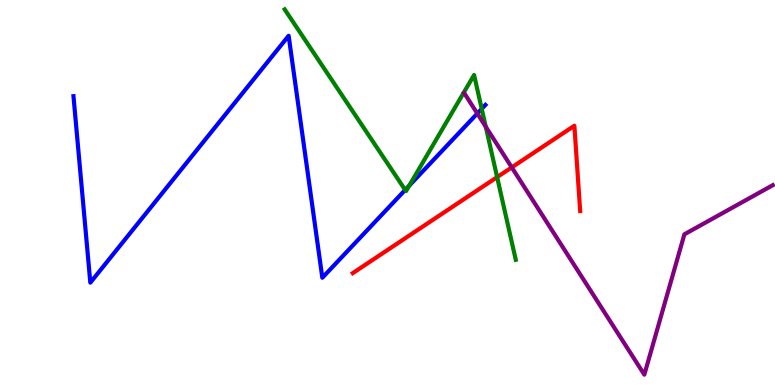[{'lines': ['blue', 'red'], 'intersections': []}, {'lines': ['green', 'red'], 'intersections': [{'x': 6.41, 'y': 5.4}]}, {'lines': ['purple', 'red'], 'intersections': [{'x': 6.6, 'y': 5.65}]}, {'lines': ['blue', 'green'], 'intersections': [{'x': 5.23, 'y': 5.07}, {'x': 5.28, 'y': 5.18}, {'x': 6.22, 'y': 7.17}]}, {'lines': ['blue', 'purple'], 'intersections': [{'x': 6.16, 'y': 7.05}]}, {'lines': ['green', 'purple'], 'intersections': [{'x': 6.27, 'y': 6.71}]}]